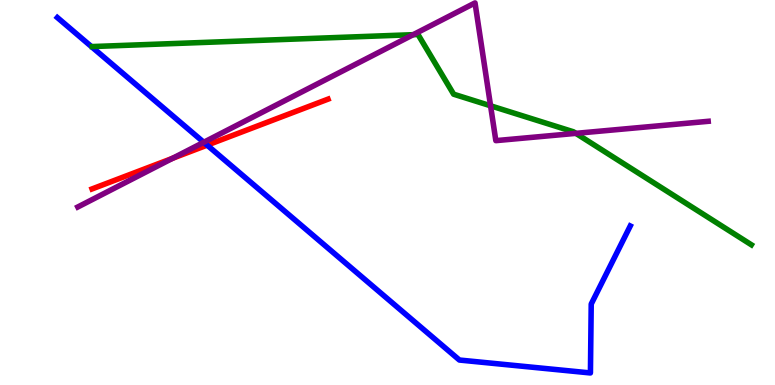[{'lines': ['blue', 'red'], 'intersections': [{'x': 2.67, 'y': 6.23}]}, {'lines': ['green', 'red'], 'intersections': []}, {'lines': ['purple', 'red'], 'intersections': [{'x': 2.23, 'y': 5.89}]}, {'lines': ['blue', 'green'], 'intersections': []}, {'lines': ['blue', 'purple'], 'intersections': [{'x': 2.63, 'y': 6.3}]}, {'lines': ['green', 'purple'], 'intersections': [{'x': 5.33, 'y': 9.1}, {'x': 6.33, 'y': 7.25}, {'x': 7.43, 'y': 6.54}]}]